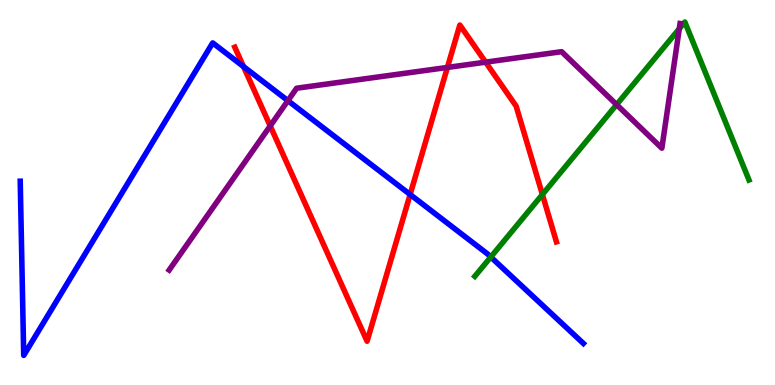[{'lines': ['blue', 'red'], 'intersections': [{'x': 3.14, 'y': 8.27}, {'x': 5.29, 'y': 4.95}]}, {'lines': ['green', 'red'], 'intersections': [{'x': 7.0, 'y': 4.95}]}, {'lines': ['purple', 'red'], 'intersections': [{'x': 3.49, 'y': 6.73}, {'x': 5.77, 'y': 8.25}, {'x': 6.27, 'y': 8.39}]}, {'lines': ['blue', 'green'], 'intersections': [{'x': 6.33, 'y': 3.32}]}, {'lines': ['blue', 'purple'], 'intersections': [{'x': 3.71, 'y': 7.39}]}, {'lines': ['green', 'purple'], 'intersections': [{'x': 7.96, 'y': 7.28}, {'x': 8.77, 'y': 9.25}]}]